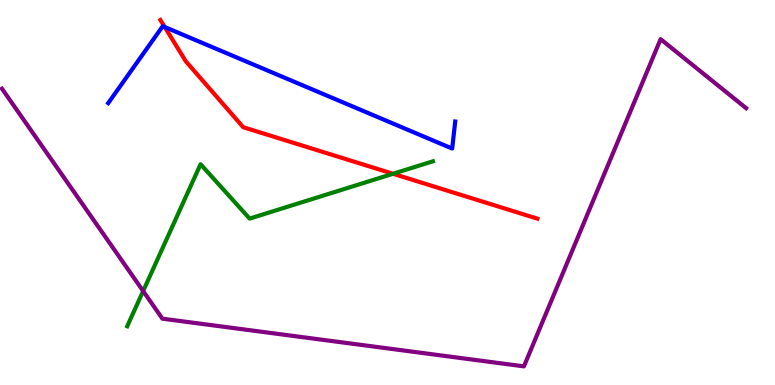[{'lines': ['blue', 'red'], 'intersections': [{'x': 2.13, 'y': 9.3}]}, {'lines': ['green', 'red'], 'intersections': [{'x': 5.07, 'y': 5.49}]}, {'lines': ['purple', 'red'], 'intersections': []}, {'lines': ['blue', 'green'], 'intersections': []}, {'lines': ['blue', 'purple'], 'intersections': []}, {'lines': ['green', 'purple'], 'intersections': [{'x': 1.85, 'y': 2.44}]}]